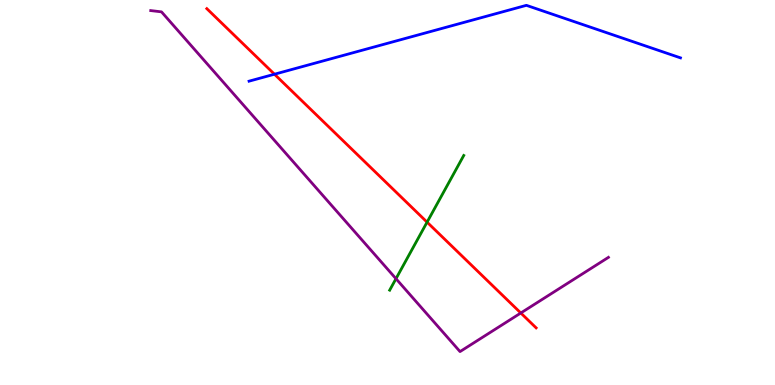[{'lines': ['blue', 'red'], 'intersections': [{'x': 3.54, 'y': 8.07}]}, {'lines': ['green', 'red'], 'intersections': [{'x': 5.51, 'y': 4.23}]}, {'lines': ['purple', 'red'], 'intersections': [{'x': 6.72, 'y': 1.87}]}, {'lines': ['blue', 'green'], 'intersections': []}, {'lines': ['blue', 'purple'], 'intersections': []}, {'lines': ['green', 'purple'], 'intersections': [{'x': 5.11, 'y': 2.76}]}]